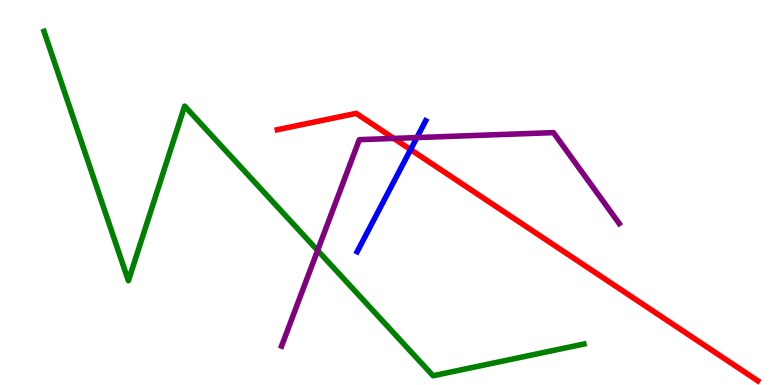[{'lines': ['blue', 'red'], 'intersections': [{'x': 5.3, 'y': 6.11}]}, {'lines': ['green', 'red'], 'intersections': []}, {'lines': ['purple', 'red'], 'intersections': [{'x': 5.08, 'y': 6.4}]}, {'lines': ['blue', 'green'], 'intersections': []}, {'lines': ['blue', 'purple'], 'intersections': [{'x': 5.38, 'y': 6.43}]}, {'lines': ['green', 'purple'], 'intersections': [{'x': 4.1, 'y': 3.5}]}]